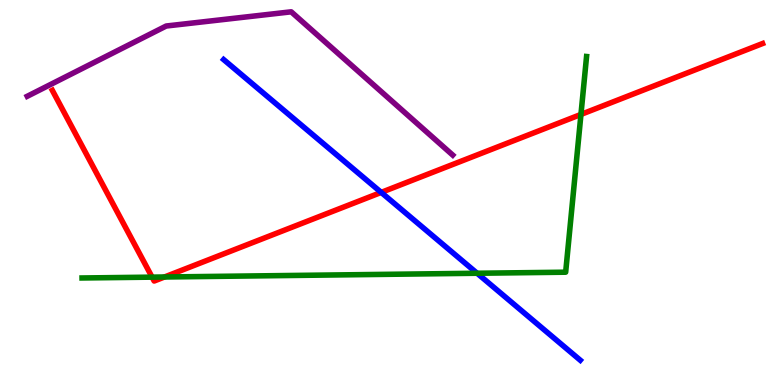[{'lines': ['blue', 'red'], 'intersections': [{'x': 4.92, 'y': 5.0}]}, {'lines': ['green', 'red'], 'intersections': [{'x': 1.96, 'y': 2.8}, {'x': 2.12, 'y': 2.81}, {'x': 7.5, 'y': 7.03}]}, {'lines': ['purple', 'red'], 'intersections': []}, {'lines': ['blue', 'green'], 'intersections': [{'x': 6.16, 'y': 2.9}]}, {'lines': ['blue', 'purple'], 'intersections': []}, {'lines': ['green', 'purple'], 'intersections': []}]